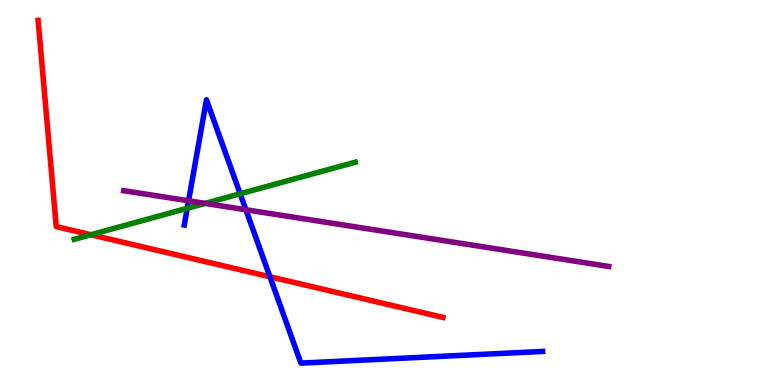[{'lines': ['blue', 'red'], 'intersections': [{'x': 3.48, 'y': 2.81}]}, {'lines': ['green', 'red'], 'intersections': [{'x': 1.17, 'y': 3.9}]}, {'lines': ['purple', 'red'], 'intersections': []}, {'lines': ['blue', 'green'], 'intersections': [{'x': 2.42, 'y': 4.59}, {'x': 3.1, 'y': 4.97}]}, {'lines': ['blue', 'purple'], 'intersections': [{'x': 2.43, 'y': 4.78}, {'x': 3.17, 'y': 4.55}]}, {'lines': ['green', 'purple'], 'intersections': [{'x': 2.65, 'y': 4.72}]}]